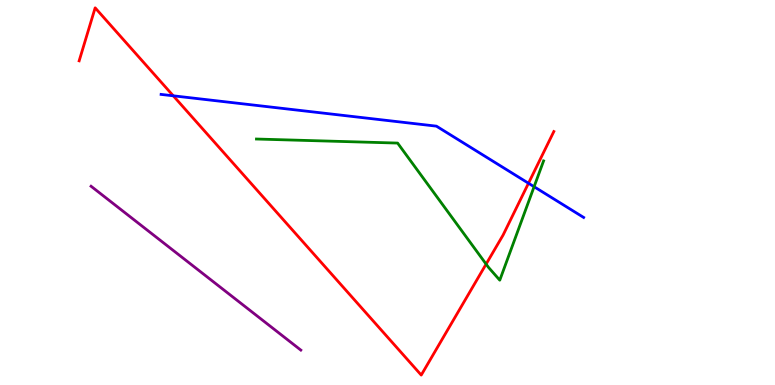[{'lines': ['blue', 'red'], 'intersections': [{'x': 2.24, 'y': 7.51}, {'x': 6.82, 'y': 5.24}]}, {'lines': ['green', 'red'], 'intersections': [{'x': 6.27, 'y': 3.14}]}, {'lines': ['purple', 'red'], 'intersections': []}, {'lines': ['blue', 'green'], 'intersections': [{'x': 6.89, 'y': 5.15}]}, {'lines': ['blue', 'purple'], 'intersections': []}, {'lines': ['green', 'purple'], 'intersections': []}]